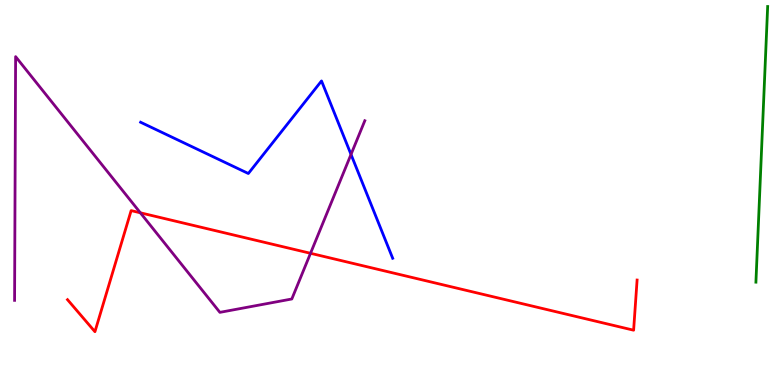[{'lines': ['blue', 'red'], 'intersections': []}, {'lines': ['green', 'red'], 'intersections': []}, {'lines': ['purple', 'red'], 'intersections': [{'x': 1.81, 'y': 4.47}, {'x': 4.01, 'y': 3.42}]}, {'lines': ['blue', 'green'], 'intersections': []}, {'lines': ['blue', 'purple'], 'intersections': [{'x': 4.53, 'y': 5.99}]}, {'lines': ['green', 'purple'], 'intersections': []}]